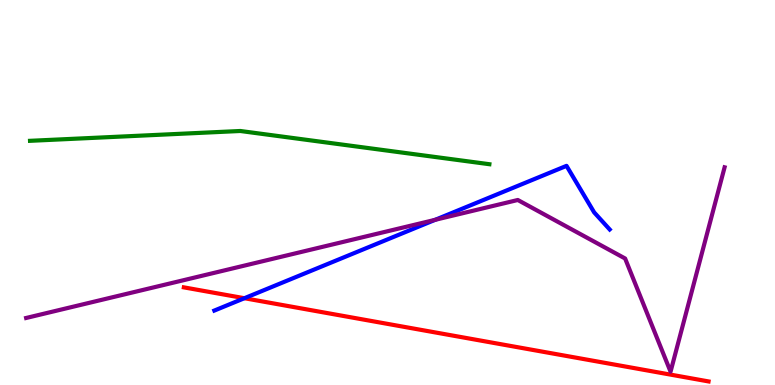[{'lines': ['blue', 'red'], 'intersections': [{'x': 3.15, 'y': 2.25}]}, {'lines': ['green', 'red'], 'intersections': []}, {'lines': ['purple', 'red'], 'intersections': []}, {'lines': ['blue', 'green'], 'intersections': []}, {'lines': ['blue', 'purple'], 'intersections': [{'x': 5.62, 'y': 4.29}]}, {'lines': ['green', 'purple'], 'intersections': []}]